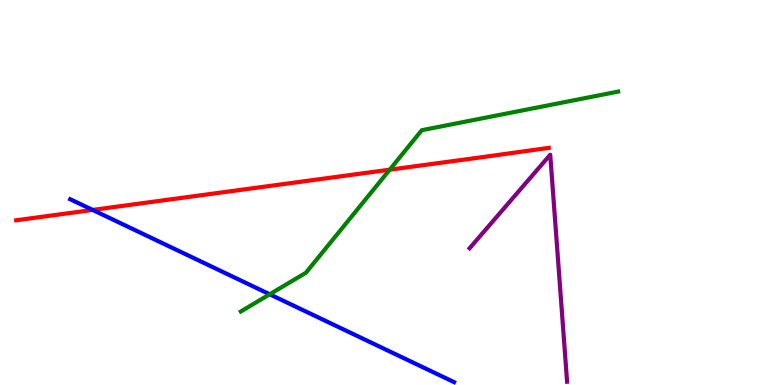[{'lines': ['blue', 'red'], 'intersections': [{'x': 1.2, 'y': 4.55}]}, {'lines': ['green', 'red'], 'intersections': [{'x': 5.03, 'y': 5.59}]}, {'lines': ['purple', 'red'], 'intersections': []}, {'lines': ['blue', 'green'], 'intersections': [{'x': 3.48, 'y': 2.36}]}, {'lines': ['blue', 'purple'], 'intersections': []}, {'lines': ['green', 'purple'], 'intersections': []}]